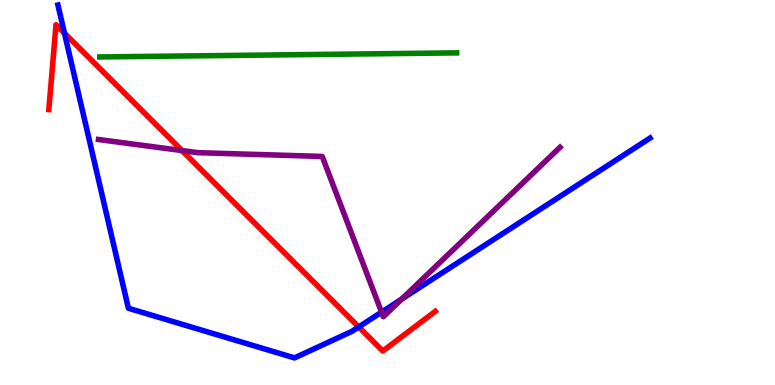[{'lines': ['blue', 'red'], 'intersections': [{'x': 0.832, 'y': 9.14}, {'x': 4.63, 'y': 1.51}]}, {'lines': ['green', 'red'], 'intersections': []}, {'lines': ['purple', 'red'], 'intersections': [{'x': 2.35, 'y': 6.09}]}, {'lines': ['blue', 'green'], 'intersections': []}, {'lines': ['blue', 'purple'], 'intersections': [{'x': 4.92, 'y': 1.89}, {'x': 5.18, 'y': 2.23}]}, {'lines': ['green', 'purple'], 'intersections': []}]